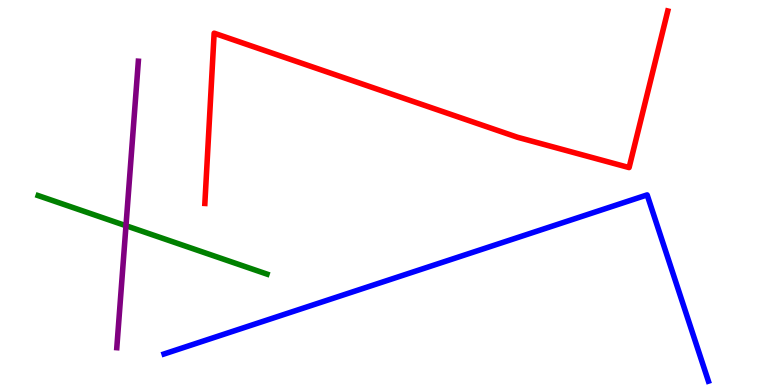[{'lines': ['blue', 'red'], 'intersections': []}, {'lines': ['green', 'red'], 'intersections': []}, {'lines': ['purple', 'red'], 'intersections': []}, {'lines': ['blue', 'green'], 'intersections': []}, {'lines': ['blue', 'purple'], 'intersections': []}, {'lines': ['green', 'purple'], 'intersections': [{'x': 1.63, 'y': 4.14}]}]